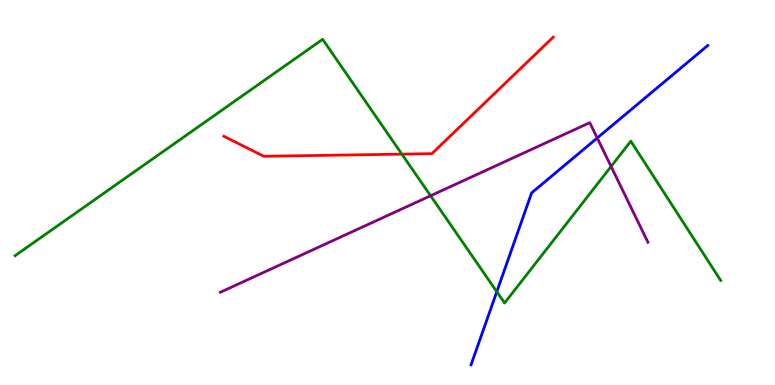[{'lines': ['blue', 'red'], 'intersections': []}, {'lines': ['green', 'red'], 'intersections': [{'x': 5.19, 'y': 6.0}]}, {'lines': ['purple', 'red'], 'intersections': []}, {'lines': ['blue', 'green'], 'intersections': [{'x': 6.41, 'y': 2.42}]}, {'lines': ['blue', 'purple'], 'intersections': [{'x': 7.71, 'y': 6.42}]}, {'lines': ['green', 'purple'], 'intersections': [{'x': 5.56, 'y': 4.92}, {'x': 7.88, 'y': 5.68}]}]